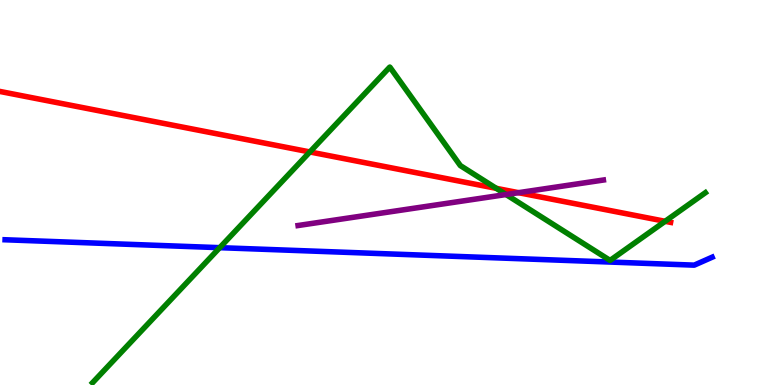[{'lines': ['blue', 'red'], 'intersections': []}, {'lines': ['green', 'red'], 'intersections': [{'x': 4.0, 'y': 6.05}, {'x': 6.4, 'y': 5.11}, {'x': 8.58, 'y': 4.25}]}, {'lines': ['purple', 'red'], 'intersections': [{'x': 6.69, 'y': 5.0}]}, {'lines': ['blue', 'green'], 'intersections': [{'x': 2.84, 'y': 3.57}]}, {'lines': ['blue', 'purple'], 'intersections': []}, {'lines': ['green', 'purple'], 'intersections': [{'x': 6.53, 'y': 4.95}]}]